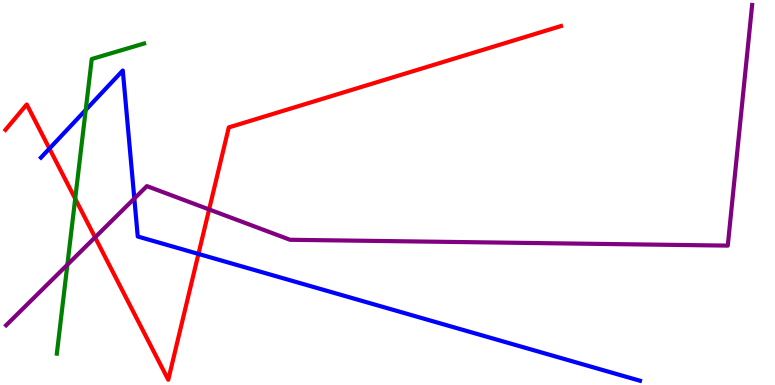[{'lines': ['blue', 'red'], 'intersections': [{'x': 0.638, 'y': 6.14}, {'x': 2.56, 'y': 3.4}]}, {'lines': ['green', 'red'], 'intersections': [{'x': 0.97, 'y': 4.84}]}, {'lines': ['purple', 'red'], 'intersections': [{'x': 1.23, 'y': 3.83}, {'x': 2.7, 'y': 4.56}]}, {'lines': ['blue', 'green'], 'intersections': [{'x': 1.11, 'y': 7.14}]}, {'lines': ['blue', 'purple'], 'intersections': [{'x': 1.73, 'y': 4.84}]}, {'lines': ['green', 'purple'], 'intersections': [{'x': 0.869, 'y': 3.12}]}]